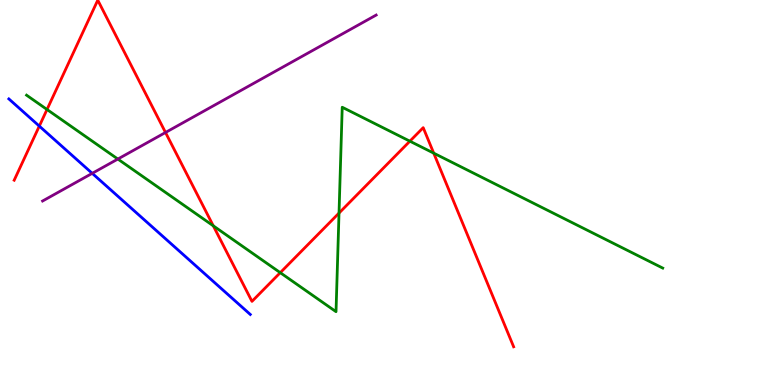[{'lines': ['blue', 'red'], 'intersections': [{'x': 0.507, 'y': 6.72}]}, {'lines': ['green', 'red'], 'intersections': [{'x': 0.607, 'y': 7.16}, {'x': 2.75, 'y': 4.13}, {'x': 3.62, 'y': 2.92}, {'x': 4.37, 'y': 4.47}, {'x': 5.29, 'y': 6.33}, {'x': 5.6, 'y': 6.02}]}, {'lines': ['purple', 'red'], 'intersections': [{'x': 2.14, 'y': 6.56}]}, {'lines': ['blue', 'green'], 'intersections': []}, {'lines': ['blue', 'purple'], 'intersections': [{'x': 1.19, 'y': 5.5}]}, {'lines': ['green', 'purple'], 'intersections': [{'x': 1.52, 'y': 5.87}]}]